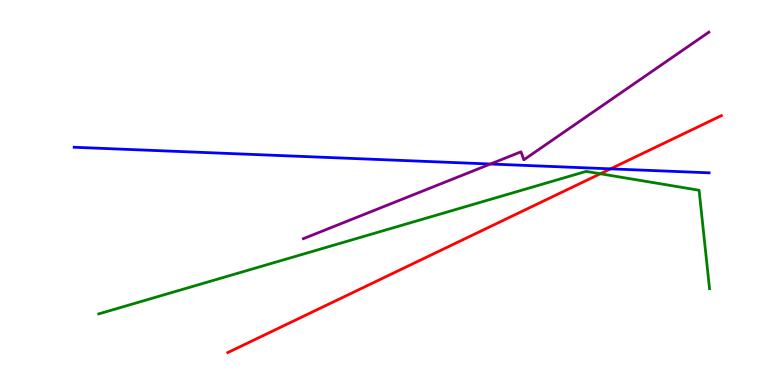[{'lines': ['blue', 'red'], 'intersections': [{'x': 7.88, 'y': 5.61}]}, {'lines': ['green', 'red'], 'intersections': [{'x': 7.75, 'y': 5.49}]}, {'lines': ['purple', 'red'], 'intersections': []}, {'lines': ['blue', 'green'], 'intersections': []}, {'lines': ['blue', 'purple'], 'intersections': [{'x': 6.33, 'y': 5.74}]}, {'lines': ['green', 'purple'], 'intersections': []}]